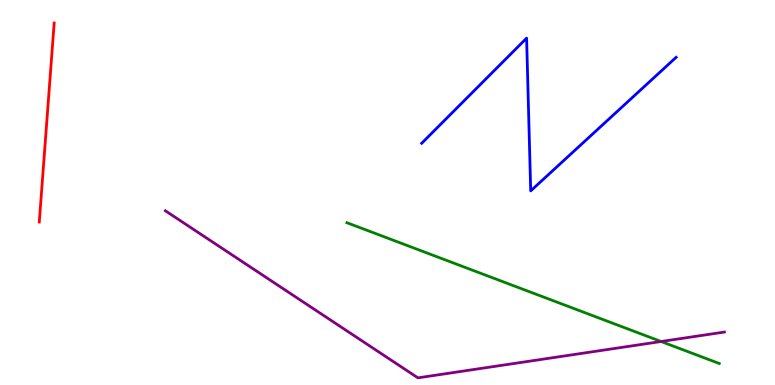[{'lines': ['blue', 'red'], 'intersections': []}, {'lines': ['green', 'red'], 'intersections': []}, {'lines': ['purple', 'red'], 'intersections': []}, {'lines': ['blue', 'green'], 'intersections': []}, {'lines': ['blue', 'purple'], 'intersections': []}, {'lines': ['green', 'purple'], 'intersections': [{'x': 8.53, 'y': 1.13}]}]